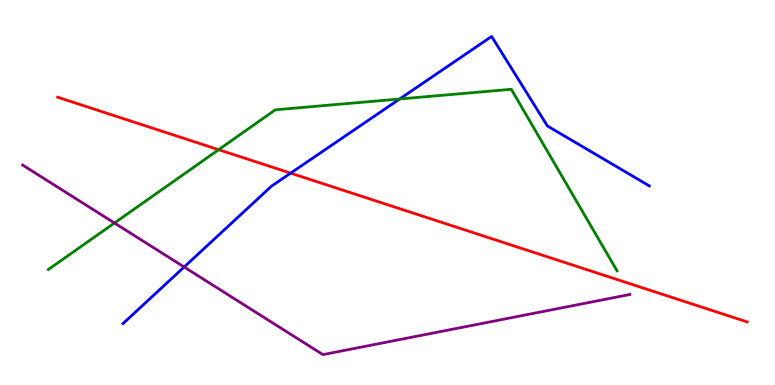[{'lines': ['blue', 'red'], 'intersections': [{'x': 3.75, 'y': 5.5}]}, {'lines': ['green', 'red'], 'intersections': [{'x': 2.82, 'y': 6.11}]}, {'lines': ['purple', 'red'], 'intersections': []}, {'lines': ['blue', 'green'], 'intersections': [{'x': 5.16, 'y': 7.43}]}, {'lines': ['blue', 'purple'], 'intersections': [{'x': 2.38, 'y': 3.06}]}, {'lines': ['green', 'purple'], 'intersections': [{'x': 1.48, 'y': 4.21}]}]